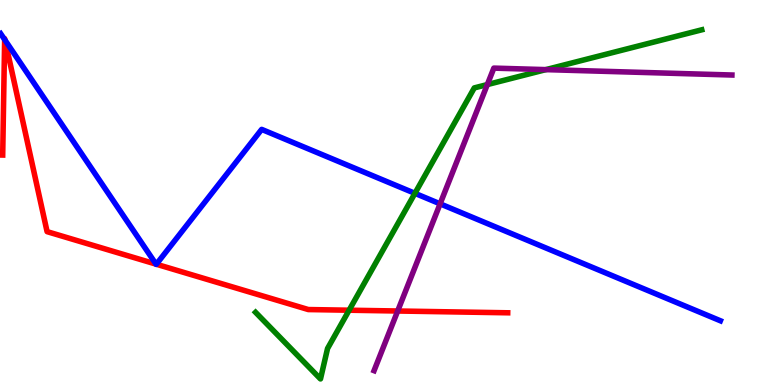[{'lines': ['blue', 'red'], 'intersections': [{'x': 0.06, 'y': 8.97}, {'x': 0.0642, 'y': 8.96}, {'x': 2.01, 'y': 3.14}, {'x': 2.02, 'y': 3.14}]}, {'lines': ['green', 'red'], 'intersections': [{'x': 4.5, 'y': 1.94}]}, {'lines': ['purple', 'red'], 'intersections': [{'x': 5.13, 'y': 1.92}]}, {'lines': ['blue', 'green'], 'intersections': [{'x': 5.35, 'y': 4.98}]}, {'lines': ['blue', 'purple'], 'intersections': [{'x': 5.68, 'y': 4.71}]}, {'lines': ['green', 'purple'], 'intersections': [{'x': 6.29, 'y': 7.8}, {'x': 7.04, 'y': 8.19}]}]